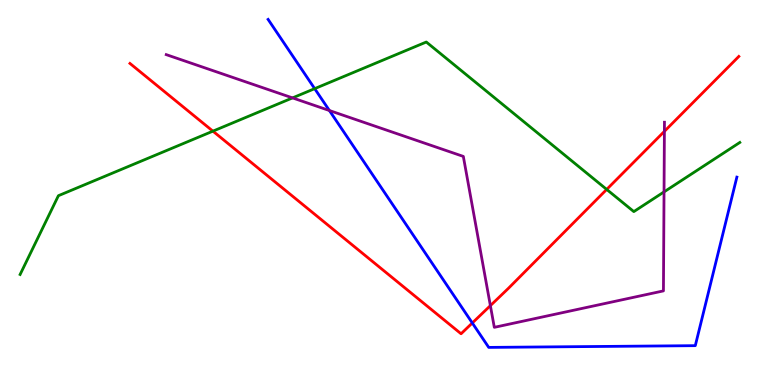[{'lines': ['blue', 'red'], 'intersections': [{'x': 6.09, 'y': 1.61}]}, {'lines': ['green', 'red'], 'intersections': [{'x': 2.75, 'y': 6.59}, {'x': 7.83, 'y': 5.08}]}, {'lines': ['purple', 'red'], 'intersections': [{'x': 6.33, 'y': 2.06}, {'x': 8.57, 'y': 6.59}]}, {'lines': ['blue', 'green'], 'intersections': [{'x': 4.06, 'y': 7.7}]}, {'lines': ['blue', 'purple'], 'intersections': [{'x': 4.25, 'y': 7.13}]}, {'lines': ['green', 'purple'], 'intersections': [{'x': 3.77, 'y': 7.46}, {'x': 8.57, 'y': 5.02}]}]